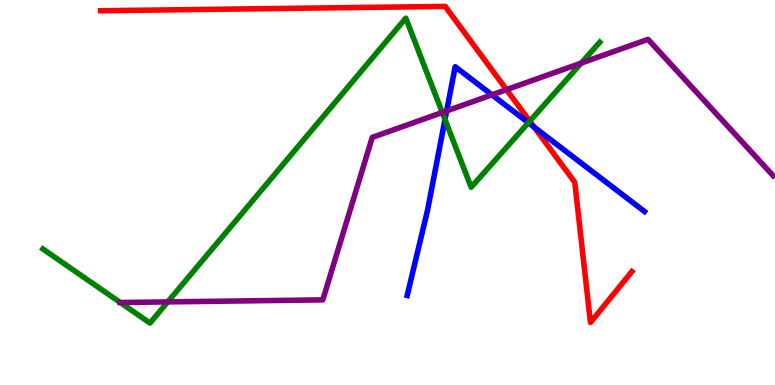[{'lines': ['blue', 'red'], 'intersections': [{'x': 6.89, 'y': 6.7}]}, {'lines': ['green', 'red'], 'intersections': [{'x': 6.84, 'y': 6.85}]}, {'lines': ['purple', 'red'], 'intersections': [{'x': 6.54, 'y': 7.67}]}, {'lines': ['blue', 'green'], 'intersections': [{'x': 5.74, 'y': 6.89}, {'x': 6.82, 'y': 6.81}]}, {'lines': ['blue', 'purple'], 'intersections': [{'x': 5.76, 'y': 7.12}, {'x': 6.35, 'y': 7.54}]}, {'lines': ['green', 'purple'], 'intersections': [{'x': 1.55, 'y': 2.14}, {'x': 2.16, 'y': 2.16}, {'x': 5.71, 'y': 7.08}, {'x': 7.5, 'y': 8.36}]}]